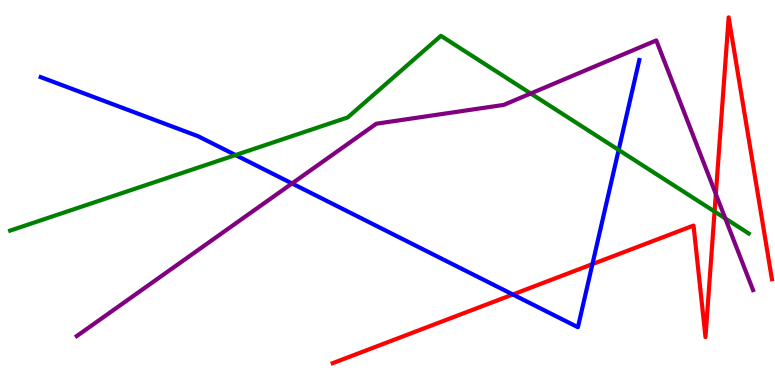[{'lines': ['blue', 'red'], 'intersections': [{'x': 6.62, 'y': 2.35}, {'x': 7.64, 'y': 3.14}]}, {'lines': ['green', 'red'], 'intersections': [{'x': 9.22, 'y': 4.51}]}, {'lines': ['purple', 'red'], 'intersections': [{'x': 9.24, 'y': 4.96}]}, {'lines': ['blue', 'green'], 'intersections': [{'x': 3.04, 'y': 5.97}, {'x': 7.98, 'y': 6.11}]}, {'lines': ['blue', 'purple'], 'intersections': [{'x': 3.77, 'y': 5.23}]}, {'lines': ['green', 'purple'], 'intersections': [{'x': 6.85, 'y': 7.57}, {'x': 9.36, 'y': 4.33}]}]